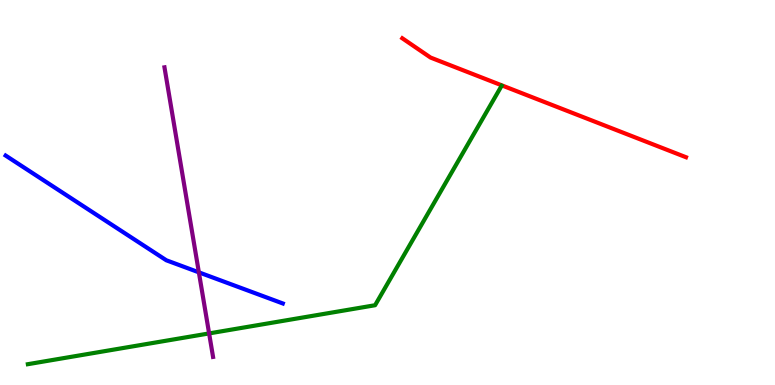[{'lines': ['blue', 'red'], 'intersections': []}, {'lines': ['green', 'red'], 'intersections': []}, {'lines': ['purple', 'red'], 'intersections': []}, {'lines': ['blue', 'green'], 'intersections': []}, {'lines': ['blue', 'purple'], 'intersections': [{'x': 2.57, 'y': 2.93}]}, {'lines': ['green', 'purple'], 'intersections': [{'x': 2.7, 'y': 1.34}]}]